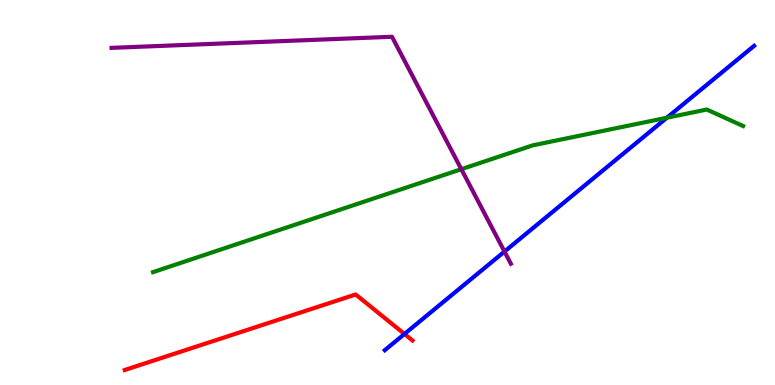[{'lines': ['blue', 'red'], 'intersections': [{'x': 5.22, 'y': 1.33}]}, {'lines': ['green', 'red'], 'intersections': []}, {'lines': ['purple', 'red'], 'intersections': []}, {'lines': ['blue', 'green'], 'intersections': [{'x': 8.6, 'y': 6.94}]}, {'lines': ['blue', 'purple'], 'intersections': [{'x': 6.51, 'y': 3.47}]}, {'lines': ['green', 'purple'], 'intersections': [{'x': 5.95, 'y': 5.61}]}]